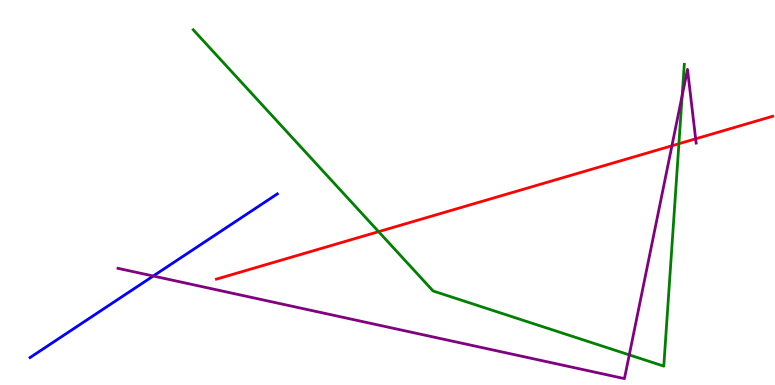[{'lines': ['blue', 'red'], 'intersections': []}, {'lines': ['green', 'red'], 'intersections': [{'x': 4.89, 'y': 3.98}, {'x': 8.76, 'y': 6.27}]}, {'lines': ['purple', 'red'], 'intersections': [{'x': 8.67, 'y': 6.21}, {'x': 8.98, 'y': 6.39}]}, {'lines': ['blue', 'green'], 'intersections': []}, {'lines': ['blue', 'purple'], 'intersections': [{'x': 1.98, 'y': 2.83}]}, {'lines': ['green', 'purple'], 'intersections': [{'x': 8.12, 'y': 0.782}, {'x': 8.8, 'y': 7.52}]}]